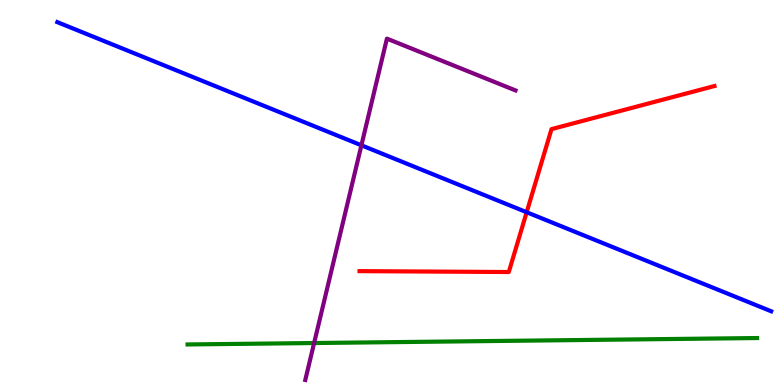[{'lines': ['blue', 'red'], 'intersections': [{'x': 6.8, 'y': 4.49}]}, {'lines': ['green', 'red'], 'intersections': []}, {'lines': ['purple', 'red'], 'intersections': []}, {'lines': ['blue', 'green'], 'intersections': []}, {'lines': ['blue', 'purple'], 'intersections': [{'x': 4.66, 'y': 6.23}]}, {'lines': ['green', 'purple'], 'intersections': [{'x': 4.05, 'y': 1.09}]}]